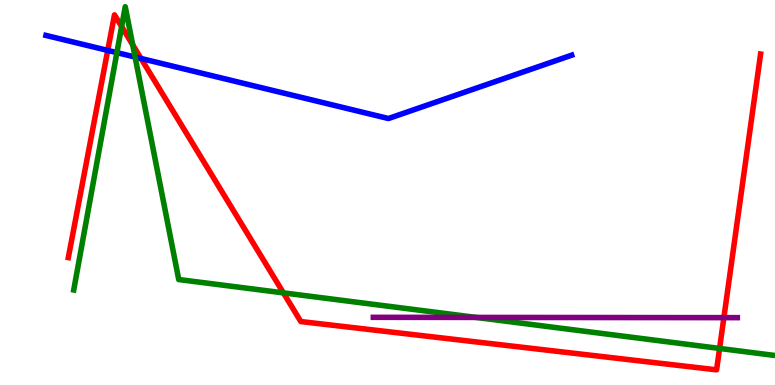[{'lines': ['blue', 'red'], 'intersections': [{'x': 1.39, 'y': 8.69}, {'x': 1.82, 'y': 8.48}]}, {'lines': ['green', 'red'], 'intersections': [{'x': 1.57, 'y': 9.31}, {'x': 1.71, 'y': 8.84}, {'x': 3.66, 'y': 2.39}, {'x': 9.28, 'y': 0.95}]}, {'lines': ['purple', 'red'], 'intersections': [{'x': 9.34, 'y': 1.75}]}, {'lines': ['blue', 'green'], 'intersections': [{'x': 1.51, 'y': 8.63}, {'x': 1.74, 'y': 8.52}]}, {'lines': ['blue', 'purple'], 'intersections': []}, {'lines': ['green', 'purple'], 'intersections': [{'x': 6.14, 'y': 1.76}]}]